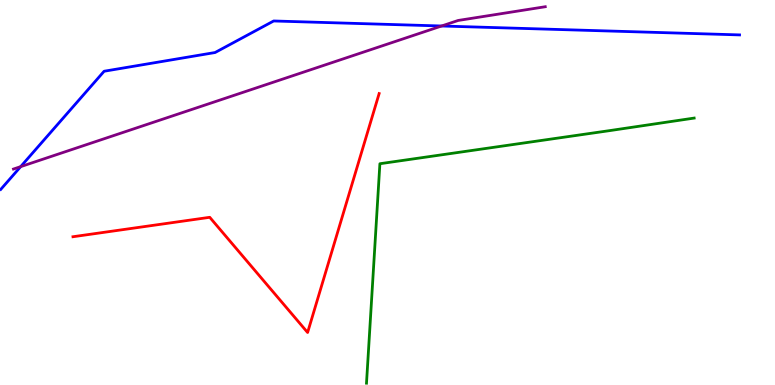[{'lines': ['blue', 'red'], 'intersections': []}, {'lines': ['green', 'red'], 'intersections': []}, {'lines': ['purple', 'red'], 'intersections': []}, {'lines': ['blue', 'green'], 'intersections': []}, {'lines': ['blue', 'purple'], 'intersections': [{'x': 0.267, 'y': 5.67}, {'x': 5.7, 'y': 9.32}]}, {'lines': ['green', 'purple'], 'intersections': []}]